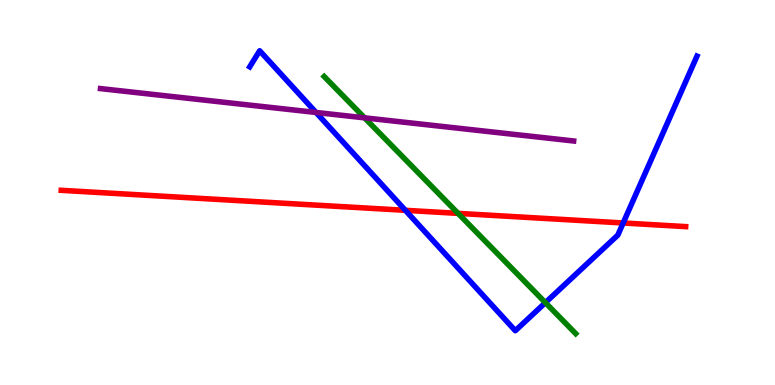[{'lines': ['blue', 'red'], 'intersections': [{'x': 5.23, 'y': 4.54}, {'x': 8.04, 'y': 4.21}]}, {'lines': ['green', 'red'], 'intersections': [{'x': 5.91, 'y': 4.46}]}, {'lines': ['purple', 'red'], 'intersections': []}, {'lines': ['blue', 'green'], 'intersections': [{'x': 7.04, 'y': 2.14}]}, {'lines': ['blue', 'purple'], 'intersections': [{'x': 4.08, 'y': 7.08}]}, {'lines': ['green', 'purple'], 'intersections': [{'x': 4.7, 'y': 6.94}]}]